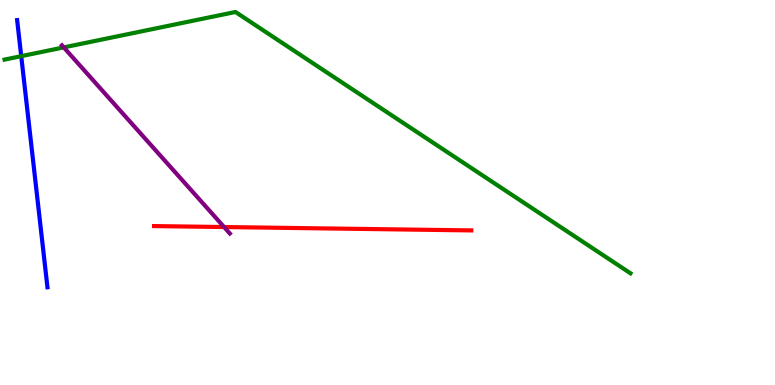[{'lines': ['blue', 'red'], 'intersections': []}, {'lines': ['green', 'red'], 'intersections': []}, {'lines': ['purple', 'red'], 'intersections': [{'x': 2.89, 'y': 4.1}]}, {'lines': ['blue', 'green'], 'intersections': [{'x': 0.274, 'y': 8.54}]}, {'lines': ['blue', 'purple'], 'intersections': []}, {'lines': ['green', 'purple'], 'intersections': [{'x': 0.823, 'y': 8.77}]}]